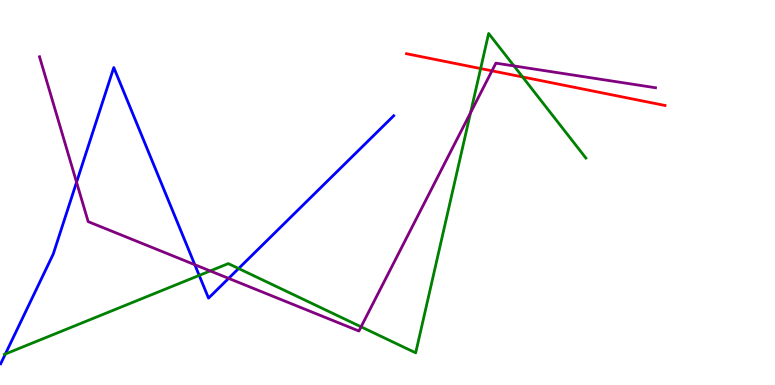[{'lines': ['blue', 'red'], 'intersections': []}, {'lines': ['green', 'red'], 'intersections': [{'x': 6.2, 'y': 8.22}, {'x': 6.74, 'y': 8.0}]}, {'lines': ['purple', 'red'], 'intersections': [{'x': 6.35, 'y': 8.16}]}, {'lines': ['blue', 'green'], 'intersections': [{'x': 0.0691, 'y': 0.805}, {'x': 2.57, 'y': 2.85}, {'x': 3.08, 'y': 3.03}]}, {'lines': ['blue', 'purple'], 'intersections': [{'x': 0.988, 'y': 5.27}, {'x': 2.51, 'y': 3.12}, {'x': 2.95, 'y': 2.77}]}, {'lines': ['green', 'purple'], 'intersections': [{'x': 2.71, 'y': 2.96}, {'x': 4.66, 'y': 1.51}, {'x': 6.07, 'y': 7.07}, {'x': 6.63, 'y': 8.29}]}]